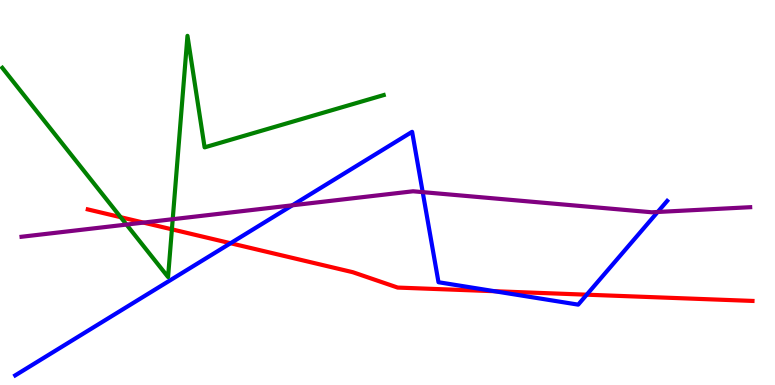[{'lines': ['blue', 'red'], 'intersections': [{'x': 2.97, 'y': 3.68}, {'x': 6.38, 'y': 2.44}, {'x': 7.57, 'y': 2.35}]}, {'lines': ['green', 'red'], 'intersections': [{'x': 1.56, 'y': 4.36}, {'x': 2.22, 'y': 4.04}]}, {'lines': ['purple', 'red'], 'intersections': [{'x': 1.85, 'y': 4.22}]}, {'lines': ['blue', 'green'], 'intersections': []}, {'lines': ['blue', 'purple'], 'intersections': [{'x': 3.77, 'y': 4.67}, {'x': 5.45, 'y': 5.01}, {'x': 8.49, 'y': 4.49}]}, {'lines': ['green', 'purple'], 'intersections': [{'x': 1.63, 'y': 4.17}, {'x': 2.23, 'y': 4.31}]}]